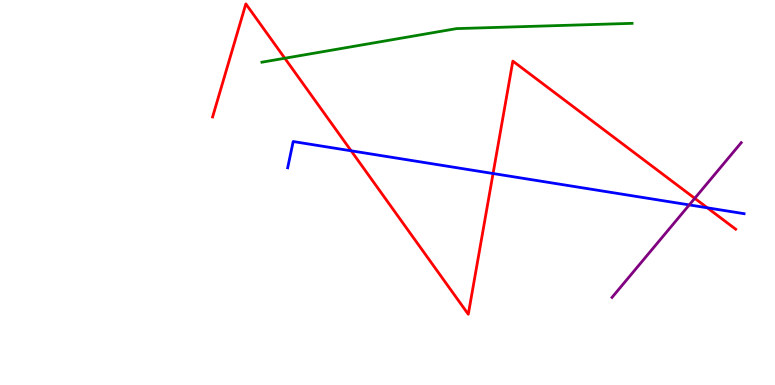[{'lines': ['blue', 'red'], 'intersections': [{'x': 4.53, 'y': 6.08}, {'x': 6.36, 'y': 5.49}, {'x': 9.13, 'y': 4.6}]}, {'lines': ['green', 'red'], 'intersections': [{'x': 3.67, 'y': 8.49}]}, {'lines': ['purple', 'red'], 'intersections': [{'x': 8.96, 'y': 4.85}]}, {'lines': ['blue', 'green'], 'intersections': []}, {'lines': ['blue', 'purple'], 'intersections': [{'x': 8.89, 'y': 4.68}]}, {'lines': ['green', 'purple'], 'intersections': []}]